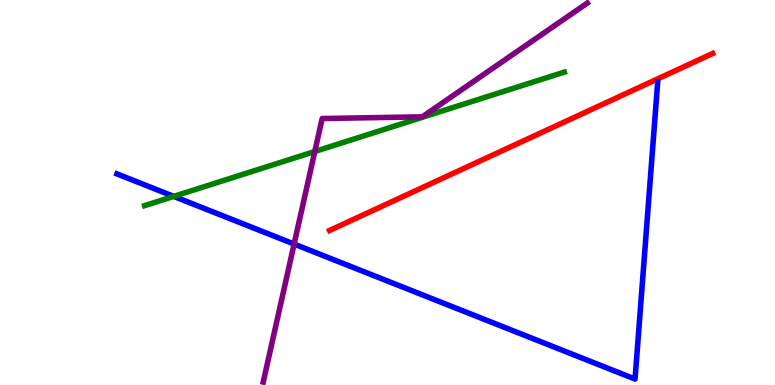[{'lines': ['blue', 'red'], 'intersections': []}, {'lines': ['green', 'red'], 'intersections': []}, {'lines': ['purple', 'red'], 'intersections': []}, {'lines': ['blue', 'green'], 'intersections': [{'x': 2.24, 'y': 4.9}]}, {'lines': ['blue', 'purple'], 'intersections': [{'x': 3.79, 'y': 3.66}]}, {'lines': ['green', 'purple'], 'intersections': [{'x': 4.06, 'y': 6.07}]}]